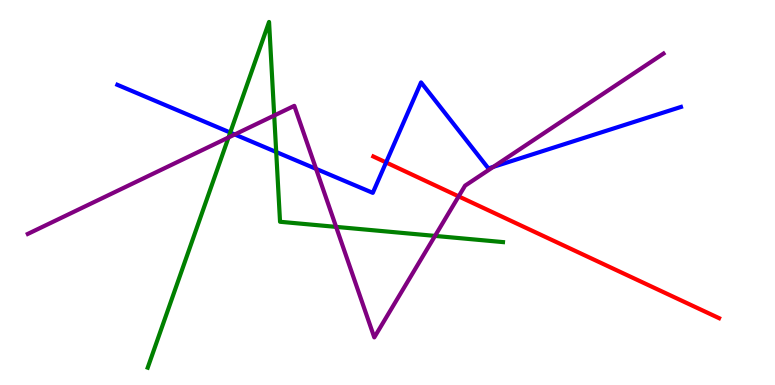[{'lines': ['blue', 'red'], 'intersections': [{'x': 4.98, 'y': 5.78}]}, {'lines': ['green', 'red'], 'intersections': []}, {'lines': ['purple', 'red'], 'intersections': [{'x': 5.92, 'y': 4.9}]}, {'lines': ['blue', 'green'], 'intersections': [{'x': 2.97, 'y': 6.56}, {'x': 3.56, 'y': 6.05}]}, {'lines': ['blue', 'purple'], 'intersections': [{'x': 3.03, 'y': 6.51}, {'x': 4.08, 'y': 5.61}, {'x': 6.37, 'y': 5.67}]}, {'lines': ['green', 'purple'], 'intersections': [{'x': 2.95, 'y': 6.43}, {'x': 3.54, 'y': 7.0}, {'x': 4.34, 'y': 4.11}, {'x': 5.61, 'y': 3.87}]}]